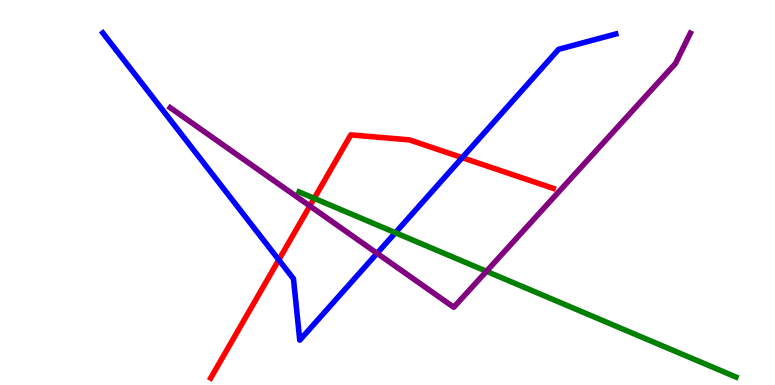[{'lines': ['blue', 'red'], 'intersections': [{'x': 3.6, 'y': 3.25}, {'x': 5.96, 'y': 5.9}]}, {'lines': ['green', 'red'], 'intersections': [{'x': 4.05, 'y': 4.85}]}, {'lines': ['purple', 'red'], 'intersections': [{'x': 4.0, 'y': 4.65}]}, {'lines': ['blue', 'green'], 'intersections': [{'x': 5.1, 'y': 3.96}]}, {'lines': ['blue', 'purple'], 'intersections': [{'x': 4.87, 'y': 3.42}]}, {'lines': ['green', 'purple'], 'intersections': [{'x': 6.28, 'y': 2.95}]}]